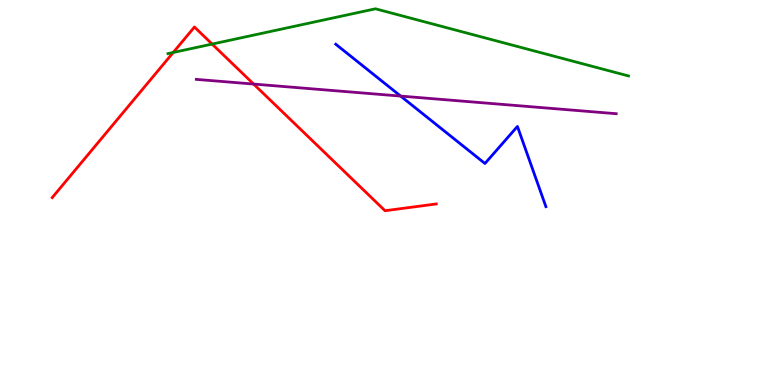[{'lines': ['blue', 'red'], 'intersections': []}, {'lines': ['green', 'red'], 'intersections': [{'x': 2.24, 'y': 8.64}, {'x': 2.74, 'y': 8.86}]}, {'lines': ['purple', 'red'], 'intersections': [{'x': 3.27, 'y': 7.82}]}, {'lines': ['blue', 'green'], 'intersections': []}, {'lines': ['blue', 'purple'], 'intersections': [{'x': 5.17, 'y': 7.5}]}, {'lines': ['green', 'purple'], 'intersections': []}]